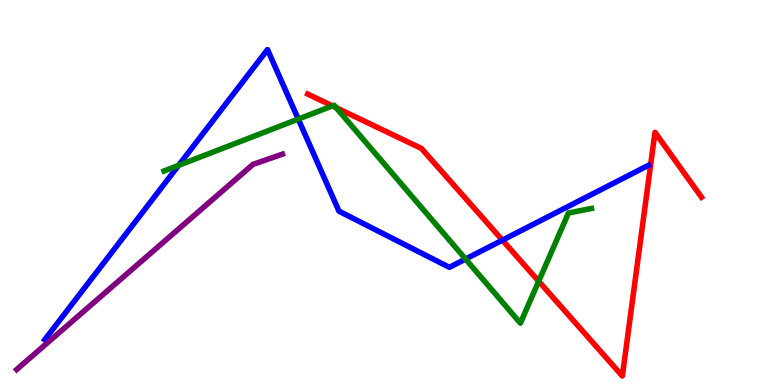[{'lines': ['blue', 'red'], 'intersections': [{'x': 6.48, 'y': 3.76}]}, {'lines': ['green', 'red'], 'intersections': [{'x': 4.29, 'y': 7.25}, {'x': 4.34, 'y': 7.2}, {'x': 6.95, 'y': 2.69}]}, {'lines': ['purple', 'red'], 'intersections': []}, {'lines': ['blue', 'green'], 'intersections': [{'x': 2.3, 'y': 5.71}, {'x': 3.85, 'y': 6.91}, {'x': 6.01, 'y': 3.27}]}, {'lines': ['blue', 'purple'], 'intersections': []}, {'lines': ['green', 'purple'], 'intersections': []}]